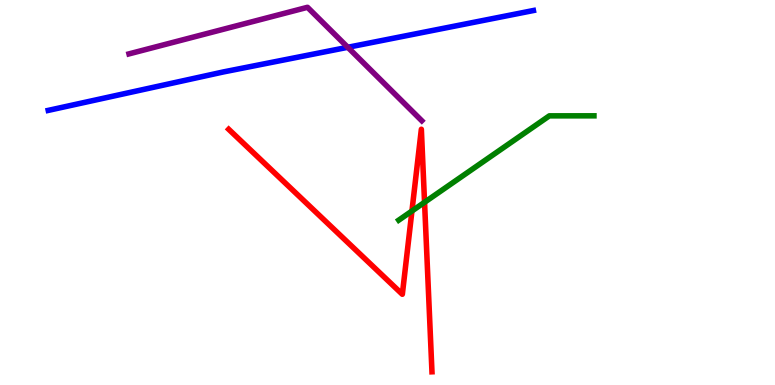[{'lines': ['blue', 'red'], 'intersections': []}, {'lines': ['green', 'red'], 'intersections': [{'x': 5.32, 'y': 4.52}, {'x': 5.48, 'y': 4.75}]}, {'lines': ['purple', 'red'], 'intersections': []}, {'lines': ['blue', 'green'], 'intersections': []}, {'lines': ['blue', 'purple'], 'intersections': [{'x': 4.49, 'y': 8.77}]}, {'lines': ['green', 'purple'], 'intersections': []}]